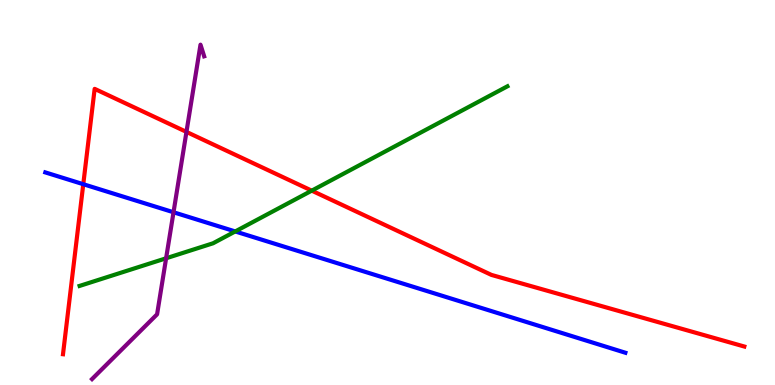[{'lines': ['blue', 'red'], 'intersections': [{'x': 1.07, 'y': 5.22}]}, {'lines': ['green', 'red'], 'intersections': [{'x': 4.02, 'y': 5.05}]}, {'lines': ['purple', 'red'], 'intersections': [{'x': 2.41, 'y': 6.57}]}, {'lines': ['blue', 'green'], 'intersections': [{'x': 3.04, 'y': 3.99}]}, {'lines': ['blue', 'purple'], 'intersections': [{'x': 2.24, 'y': 4.49}]}, {'lines': ['green', 'purple'], 'intersections': [{'x': 2.14, 'y': 3.29}]}]